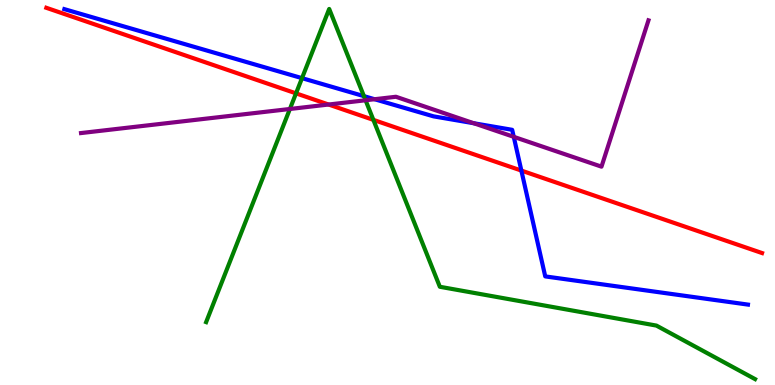[{'lines': ['blue', 'red'], 'intersections': [{'x': 6.73, 'y': 5.57}]}, {'lines': ['green', 'red'], 'intersections': [{'x': 3.82, 'y': 7.57}, {'x': 4.82, 'y': 6.89}]}, {'lines': ['purple', 'red'], 'intersections': [{'x': 4.24, 'y': 7.29}]}, {'lines': ['blue', 'green'], 'intersections': [{'x': 3.9, 'y': 7.97}, {'x': 4.7, 'y': 7.5}]}, {'lines': ['blue', 'purple'], 'intersections': [{'x': 4.83, 'y': 7.42}, {'x': 6.11, 'y': 6.8}, {'x': 6.63, 'y': 6.45}]}, {'lines': ['green', 'purple'], 'intersections': [{'x': 3.74, 'y': 7.17}, {'x': 4.72, 'y': 7.4}]}]